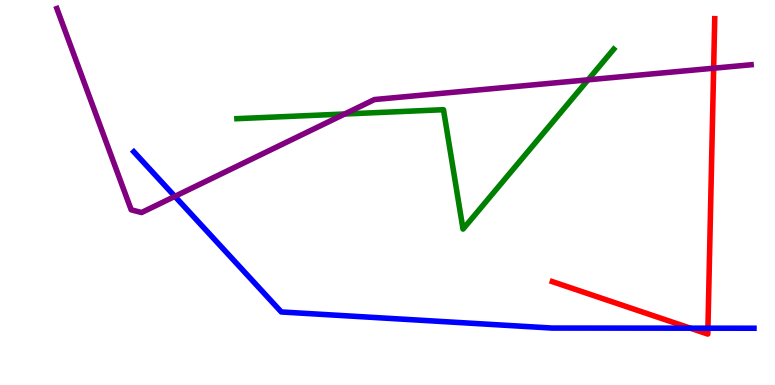[{'lines': ['blue', 'red'], 'intersections': [{'x': 8.91, 'y': 1.48}, {'x': 9.13, 'y': 1.48}]}, {'lines': ['green', 'red'], 'intersections': []}, {'lines': ['purple', 'red'], 'intersections': [{'x': 9.21, 'y': 8.23}]}, {'lines': ['blue', 'green'], 'intersections': []}, {'lines': ['blue', 'purple'], 'intersections': [{'x': 2.26, 'y': 4.9}]}, {'lines': ['green', 'purple'], 'intersections': [{'x': 4.45, 'y': 7.04}, {'x': 7.59, 'y': 7.93}]}]